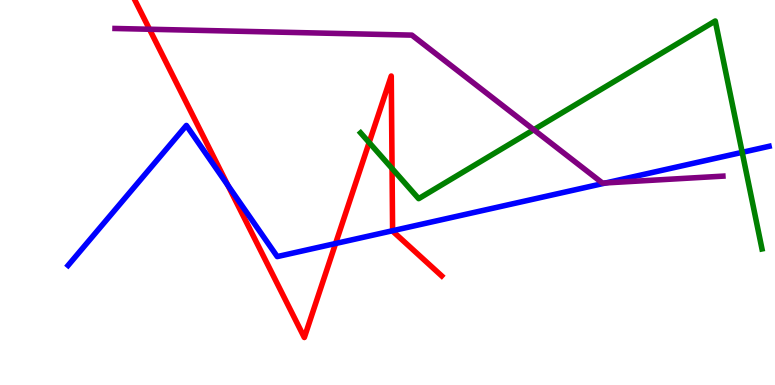[{'lines': ['blue', 'red'], 'intersections': [{'x': 2.94, 'y': 5.19}, {'x': 4.33, 'y': 3.68}, {'x': 5.07, 'y': 4.01}]}, {'lines': ['green', 'red'], 'intersections': [{'x': 4.76, 'y': 6.3}, {'x': 5.06, 'y': 5.62}]}, {'lines': ['purple', 'red'], 'intersections': [{'x': 1.93, 'y': 9.24}]}, {'lines': ['blue', 'green'], 'intersections': [{'x': 9.58, 'y': 6.04}]}, {'lines': ['blue', 'purple'], 'intersections': [{'x': 7.82, 'y': 5.25}]}, {'lines': ['green', 'purple'], 'intersections': [{'x': 6.89, 'y': 6.63}]}]